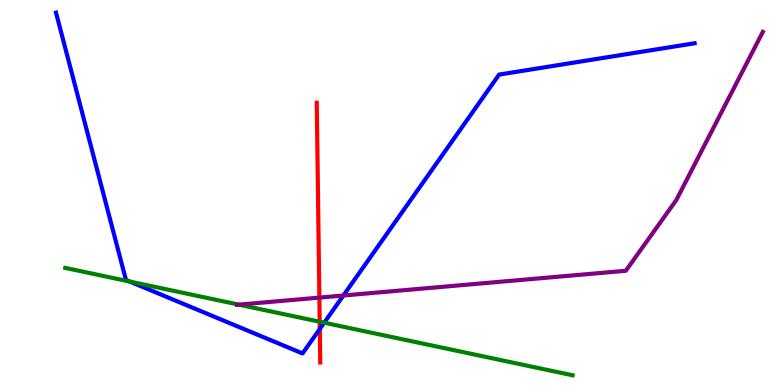[{'lines': ['blue', 'red'], 'intersections': [{'x': 4.13, 'y': 1.46}]}, {'lines': ['green', 'red'], 'intersections': [{'x': 4.13, 'y': 1.64}]}, {'lines': ['purple', 'red'], 'intersections': [{'x': 4.12, 'y': 2.27}]}, {'lines': ['blue', 'green'], 'intersections': [{'x': 1.67, 'y': 2.69}, {'x': 4.18, 'y': 1.62}]}, {'lines': ['blue', 'purple'], 'intersections': [{'x': 4.43, 'y': 2.32}]}, {'lines': ['green', 'purple'], 'intersections': [{'x': 3.08, 'y': 2.09}]}]